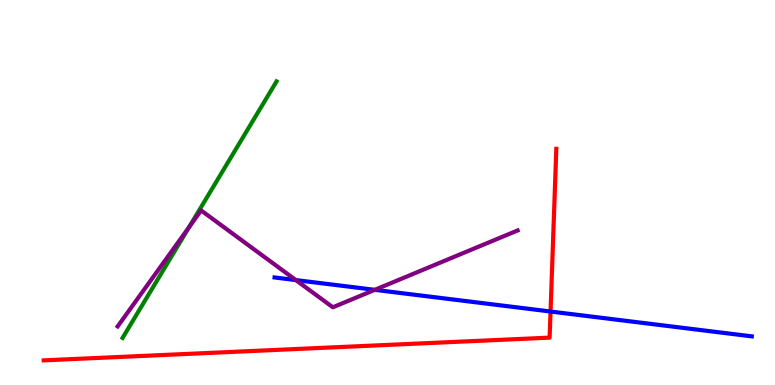[{'lines': ['blue', 'red'], 'intersections': [{'x': 7.1, 'y': 1.91}]}, {'lines': ['green', 'red'], 'intersections': []}, {'lines': ['purple', 'red'], 'intersections': []}, {'lines': ['blue', 'green'], 'intersections': []}, {'lines': ['blue', 'purple'], 'intersections': [{'x': 3.82, 'y': 2.72}, {'x': 4.84, 'y': 2.47}]}, {'lines': ['green', 'purple'], 'intersections': [{'x': 2.44, 'y': 4.1}]}]